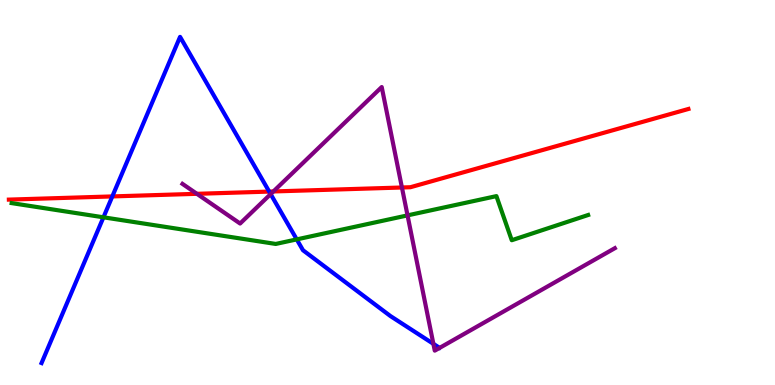[{'lines': ['blue', 'red'], 'intersections': [{'x': 1.45, 'y': 4.9}, {'x': 3.47, 'y': 5.02}]}, {'lines': ['green', 'red'], 'intersections': []}, {'lines': ['purple', 'red'], 'intersections': [{'x': 2.54, 'y': 4.97}, {'x': 3.53, 'y': 5.03}, {'x': 5.19, 'y': 5.13}]}, {'lines': ['blue', 'green'], 'intersections': [{'x': 1.33, 'y': 4.36}, {'x': 3.83, 'y': 3.78}]}, {'lines': ['blue', 'purple'], 'intersections': [{'x': 3.49, 'y': 4.96}, {'x': 5.59, 'y': 1.07}]}, {'lines': ['green', 'purple'], 'intersections': [{'x': 5.26, 'y': 4.41}]}]